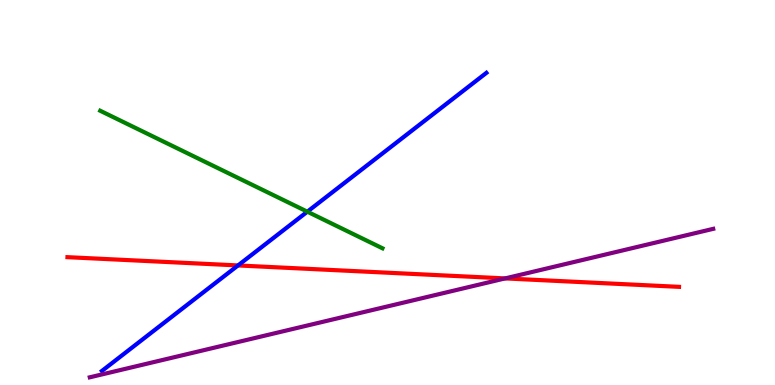[{'lines': ['blue', 'red'], 'intersections': [{'x': 3.07, 'y': 3.11}]}, {'lines': ['green', 'red'], 'intersections': []}, {'lines': ['purple', 'red'], 'intersections': [{'x': 6.52, 'y': 2.77}]}, {'lines': ['blue', 'green'], 'intersections': [{'x': 3.97, 'y': 4.5}]}, {'lines': ['blue', 'purple'], 'intersections': []}, {'lines': ['green', 'purple'], 'intersections': []}]